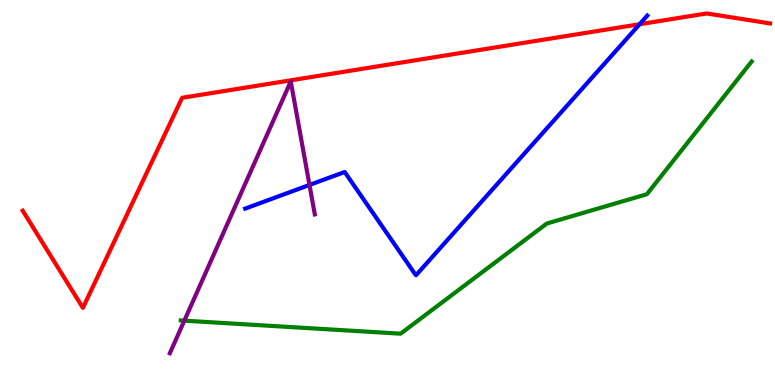[{'lines': ['blue', 'red'], 'intersections': [{'x': 8.25, 'y': 9.37}]}, {'lines': ['green', 'red'], 'intersections': []}, {'lines': ['purple', 'red'], 'intersections': []}, {'lines': ['blue', 'green'], 'intersections': []}, {'lines': ['blue', 'purple'], 'intersections': [{'x': 3.99, 'y': 5.2}]}, {'lines': ['green', 'purple'], 'intersections': [{'x': 2.38, 'y': 1.67}]}]